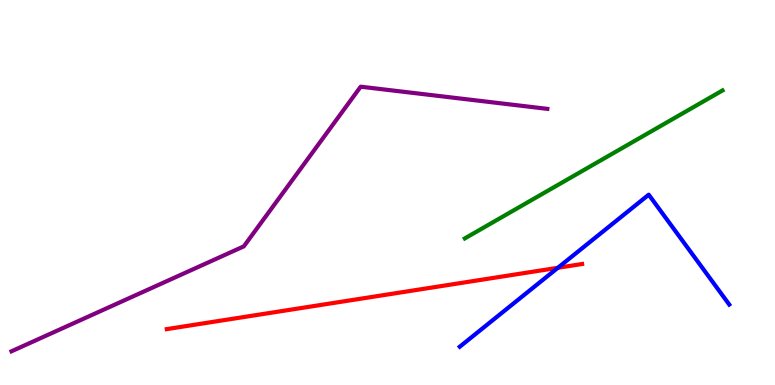[{'lines': ['blue', 'red'], 'intersections': [{'x': 7.2, 'y': 3.04}]}, {'lines': ['green', 'red'], 'intersections': []}, {'lines': ['purple', 'red'], 'intersections': []}, {'lines': ['blue', 'green'], 'intersections': []}, {'lines': ['blue', 'purple'], 'intersections': []}, {'lines': ['green', 'purple'], 'intersections': []}]